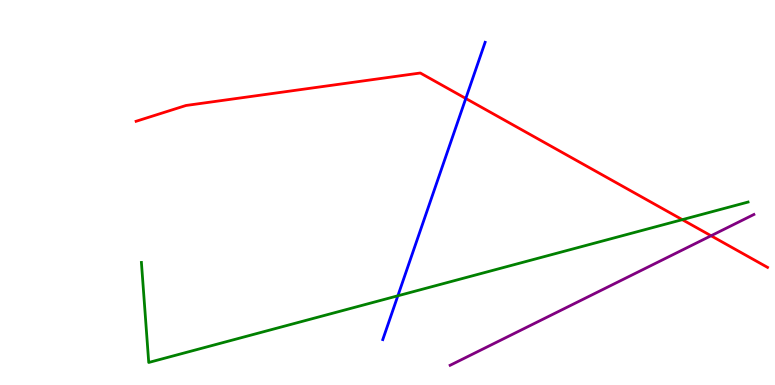[{'lines': ['blue', 'red'], 'intersections': [{'x': 6.01, 'y': 7.44}]}, {'lines': ['green', 'red'], 'intersections': [{'x': 8.8, 'y': 4.29}]}, {'lines': ['purple', 'red'], 'intersections': [{'x': 9.17, 'y': 3.88}]}, {'lines': ['blue', 'green'], 'intersections': [{'x': 5.13, 'y': 2.32}]}, {'lines': ['blue', 'purple'], 'intersections': []}, {'lines': ['green', 'purple'], 'intersections': []}]